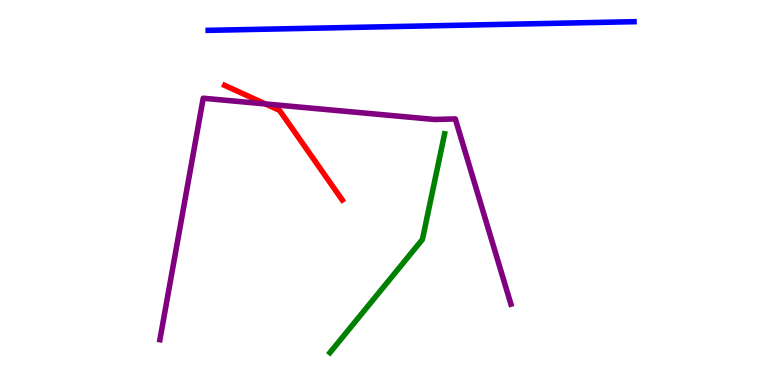[{'lines': ['blue', 'red'], 'intersections': []}, {'lines': ['green', 'red'], 'intersections': []}, {'lines': ['purple', 'red'], 'intersections': [{'x': 3.43, 'y': 7.3}]}, {'lines': ['blue', 'green'], 'intersections': []}, {'lines': ['blue', 'purple'], 'intersections': []}, {'lines': ['green', 'purple'], 'intersections': []}]